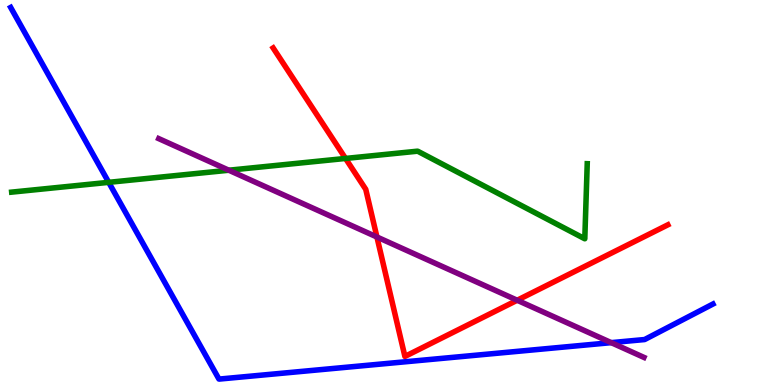[{'lines': ['blue', 'red'], 'intersections': []}, {'lines': ['green', 'red'], 'intersections': [{'x': 4.46, 'y': 5.88}]}, {'lines': ['purple', 'red'], 'intersections': [{'x': 4.86, 'y': 3.84}, {'x': 6.67, 'y': 2.2}]}, {'lines': ['blue', 'green'], 'intersections': [{'x': 1.4, 'y': 5.26}]}, {'lines': ['blue', 'purple'], 'intersections': [{'x': 7.89, 'y': 1.1}]}, {'lines': ['green', 'purple'], 'intersections': [{'x': 2.95, 'y': 5.58}]}]